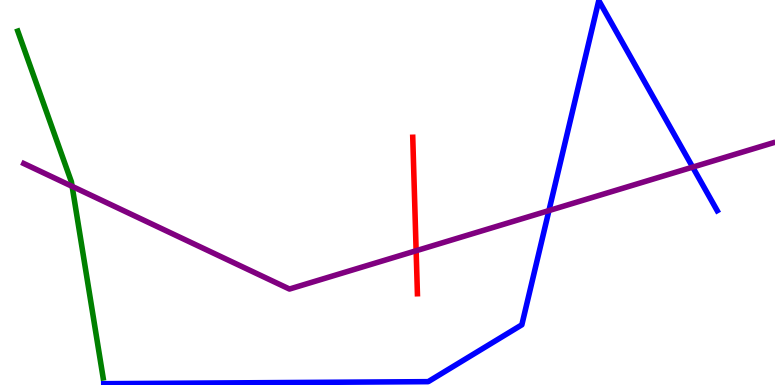[{'lines': ['blue', 'red'], 'intersections': []}, {'lines': ['green', 'red'], 'intersections': []}, {'lines': ['purple', 'red'], 'intersections': [{'x': 5.37, 'y': 3.49}]}, {'lines': ['blue', 'green'], 'intersections': []}, {'lines': ['blue', 'purple'], 'intersections': [{'x': 7.08, 'y': 4.53}, {'x': 8.94, 'y': 5.66}]}, {'lines': ['green', 'purple'], 'intersections': [{'x': 0.931, 'y': 5.16}]}]